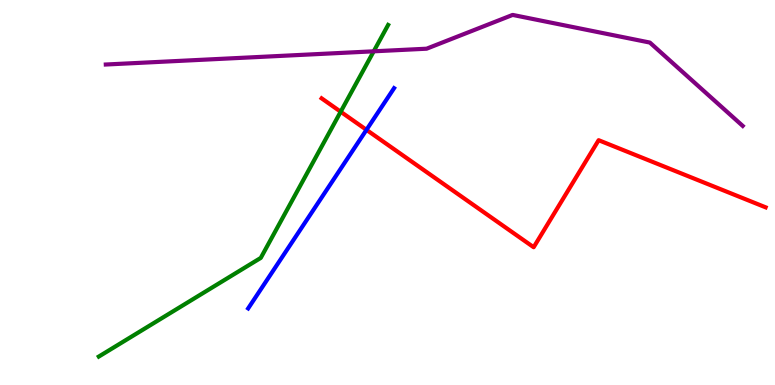[{'lines': ['blue', 'red'], 'intersections': [{'x': 4.73, 'y': 6.63}]}, {'lines': ['green', 'red'], 'intersections': [{'x': 4.4, 'y': 7.1}]}, {'lines': ['purple', 'red'], 'intersections': []}, {'lines': ['blue', 'green'], 'intersections': []}, {'lines': ['blue', 'purple'], 'intersections': []}, {'lines': ['green', 'purple'], 'intersections': [{'x': 4.82, 'y': 8.67}]}]